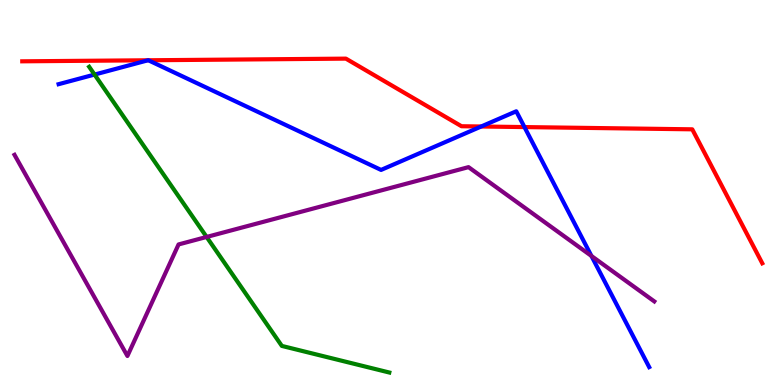[{'lines': ['blue', 'red'], 'intersections': [{'x': 1.91, 'y': 8.43}, {'x': 1.91, 'y': 8.43}, {'x': 6.21, 'y': 6.71}, {'x': 6.77, 'y': 6.7}]}, {'lines': ['green', 'red'], 'intersections': []}, {'lines': ['purple', 'red'], 'intersections': []}, {'lines': ['blue', 'green'], 'intersections': [{'x': 1.22, 'y': 8.06}]}, {'lines': ['blue', 'purple'], 'intersections': [{'x': 7.63, 'y': 3.35}]}, {'lines': ['green', 'purple'], 'intersections': [{'x': 2.67, 'y': 3.85}]}]